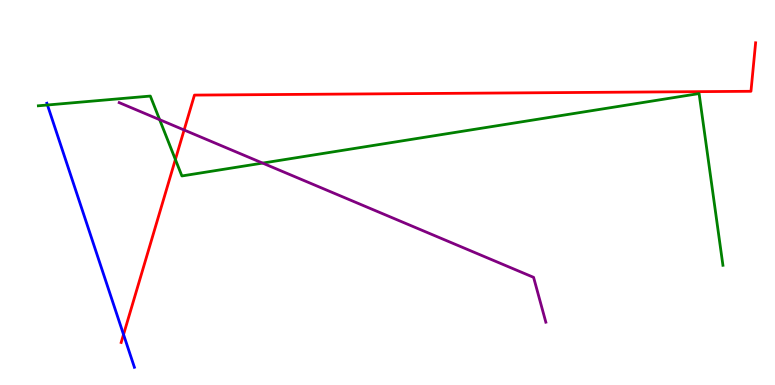[{'lines': ['blue', 'red'], 'intersections': [{'x': 1.59, 'y': 1.31}]}, {'lines': ['green', 'red'], 'intersections': [{'x': 2.26, 'y': 5.86}]}, {'lines': ['purple', 'red'], 'intersections': [{'x': 2.38, 'y': 6.62}]}, {'lines': ['blue', 'green'], 'intersections': [{'x': 0.612, 'y': 7.27}]}, {'lines': ['blue', 'purple'], 'intersections': []}, {'lines': ['green', 'purple'], 'intersections': [{'x': 2.06, 'y': 6.89}, {'x': 3.39, 'y': 5.76}]}]